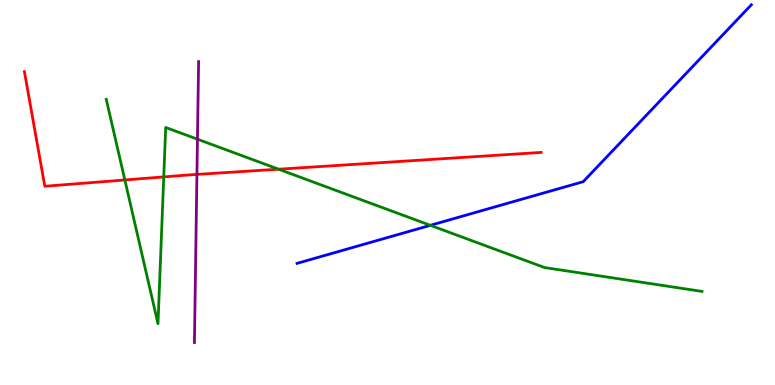[{'lines': ['blue', 'red'], 'intersections': []}, {'lines': ['green', 'red'], 'intersections': [{'x': 1.61, 'y': 5.33}, {'x': 2.11, 'y': 5.4}, {'x': 3.59, 'y': 5.61}]}, {'lines': ['purple', 'red'], 'intersections': [{'x': 2.54, 'y': 5.47}]}, {'lines': ['blue', 'green'], 'intersections': [{'x': 5.55, 'y': 4.15}]}, {'lines': ['blue', 'purple'], 'intersections': []}, {'lines': ['green', 'purple'], 'intersections': [{'x': 2.55, 'y': 6.38}]}]